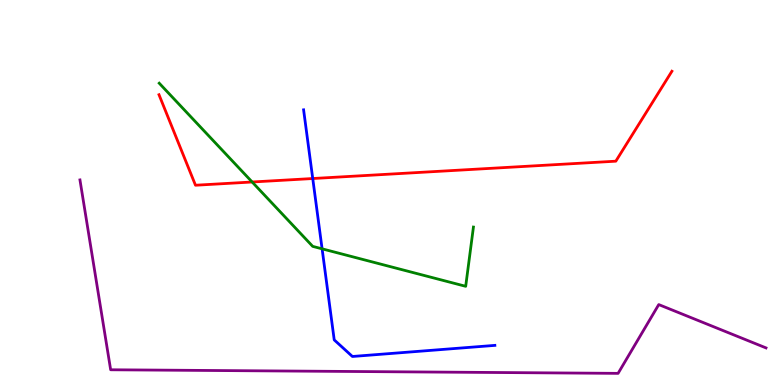[{'lines': ['blue', 'red'], 'intersections': [{'x': 4.04, 'y': 5.36}]}, {'lines': ['green', 'red'], 'intersections': [{'x': 3.25, 'y': 5.27}]}, {'lines': ['purple', 'red'], 'intersections': []}, {'lines': ['blue', 'green'], 'intersections': [{'x': 4.16, 'y': 3.54}]}, {'lines': ['blue', 'purple'], 'intersections': []}, {'lines': ['green', 'purple'], 'intersections': []}]